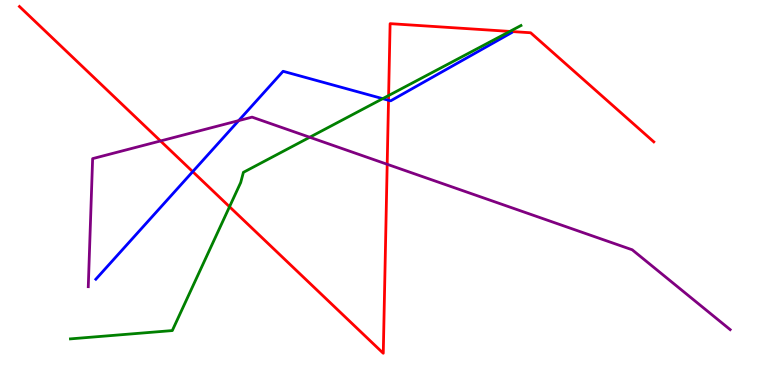[{'lines': ['blue', 'red'], 'intersections': [{'x': 2.49, 'y': 5.54}, {'x': 5.01, 'y': 7.4}]}, {'lines': ['green', 'red'], 'intersections': [{'x': 2.96, 'y': 4.63}, {'x': 5.01, 'y': 7.52}, {'x': 6.58, 'y': 9.18}]}, {'lines': ['purple', 'red'], 'intersections': [{'x': 2.07, 'y': 6.34}, {'x': 5.0, 'y': 5.73}]}, {'lines': ['blue', 'green'], 'intersections': [{'x': 4.94, 'y': 7.44}]}, {'lines': ['blue', 'purple'], 'intersections': [{'x': 3.08, 'y': 6.87}]}, {'lines': ['green', 'purple'], 'intersections': [{'x': 4.0, 'y': 6.43}]}]